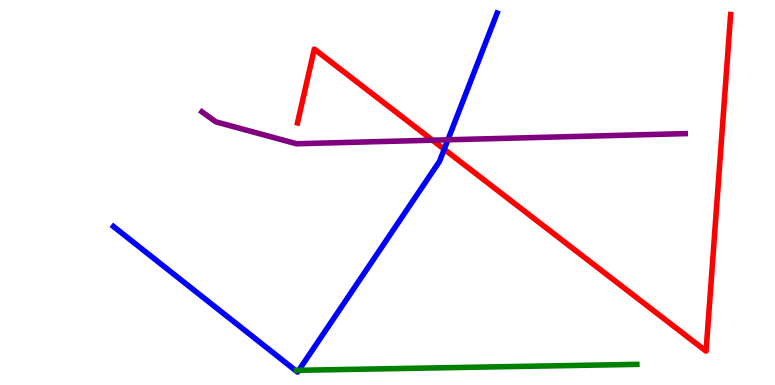[{'lines': ['blue', 'red'], 'intersections': [{'x': 5.73, 'y': 6.12}]}, {'lines': ['green', 'red'], 'intersections': []}, {'lines': ['purple', 'red'], 'intersections': [{'x': 5.58, 'y': 6.36}]}, {'lines': ['blue', 'green'], 'intersections': [{'x': 3.86, 'y': 0.382}]}, {'lines': ['blue', 'purple'], 'intersections': [{'x': 5.78, 'y': 6.37}]}, {'lines': ['green', 'purple'], 'intersections': []}]